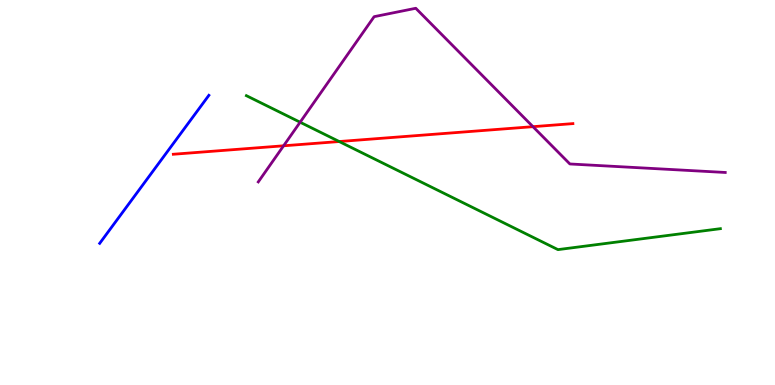[{'lines': ['blue', 'red'], 'intersections': []}, {'lines': ['green', 'red'], 'intersections': [{'x': 4.38, 'y': 6.32}]}, {'lines': ['purple', 'red'], 'intersections': [{'x': 3.66, 'y': 6.21}, {'x': 6.88, 'y': 6.71}]}, {'lines': ['blue', 'green'], 'intersections': []}, {'lines': ['blue', 'purple'], 'intersections': []}, {'lines': ['green', 'purple'], 'intersections': [{'x': 3.87, 'y': 6.83}]}]